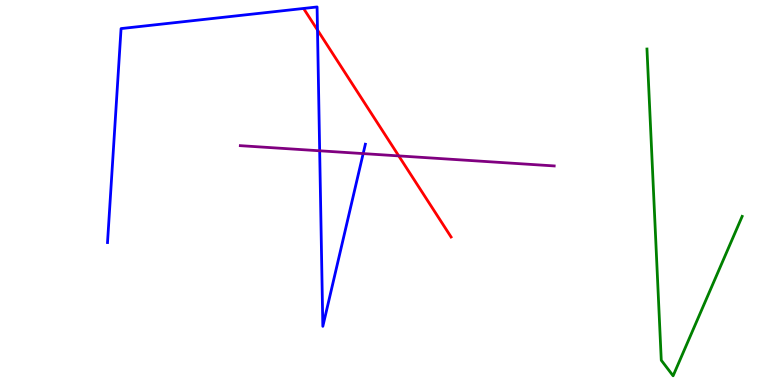[{'lines': ['blue', 'red'], 'intersections': [{'x': 4.1, 'y': 9.22}]}, {'lines': ['green', 'red'], 'intersections': []}, {'lines': ['purple', 'red'], 'intersections': [{'x': 5.14, 'y': 5.95}]}, {'lines': ['blue', 'green'], 'intersections': []}, {'lines': ['blue', 'purple'], 'intersections': [{'x': 4.12, 'y': 6.08}, {'x': 4.69, 'y': 6.01}]}, {'lines': ['green', 'purple'], 'intersections': []}]